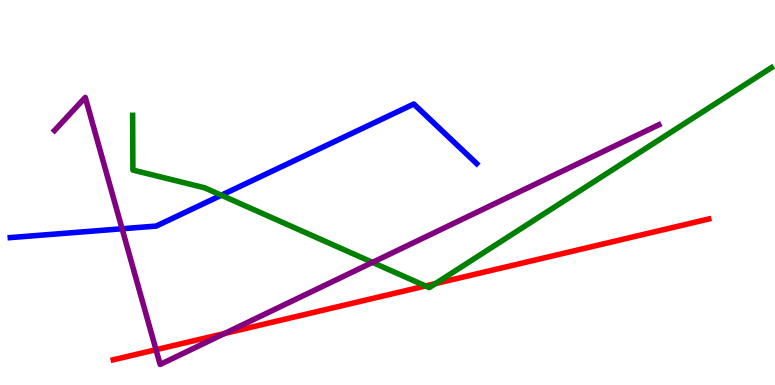[{'lines': ['blue', 'red'], 'intersections': []}, {'lines': ['green', 'red'], 'intersections': [{'x': 5.49, 'y': 2.57}, {'x': 5.62, 'y': 2.63}]}, {'lines': ['purple', 'red'], 'intersections': [{'x': 2.01, 'y': 0.917}, {'x': 2.9, 'y': 1.34}]}, {'lines': ['blue', 'green'], 'intersections': [{'x': 2.86, 'y': 4.93}]}, {'lines': ['blue', 'purple'], 'intersections': [{'x': 1.58, 'y': 4.06}]}, {'lines': ['green', 'purple'], 'intersections': [{'x': 4.81, 'y': 3.18}]}]